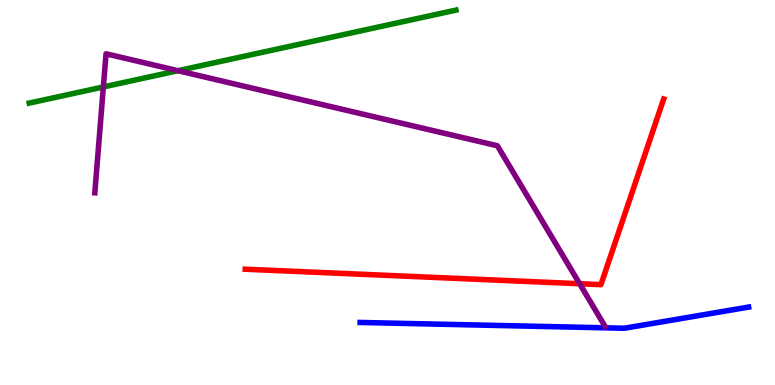[{'lines': ['blue', 'red'], 'intersections': []}, {'lines': ['green', 'red'], 'intersections': []}, {'lines': ['purple', 'red'], 'intersections': [{'x': 7.48, 'y': 2.63}]}, {'lines': ['blue', 'green'], 'intersections': []}, {'lines': ['blue', 'purple'], 'intersections': []}, {'lines': ['green', 'purple'], 'intersections': [{'x': 1.33, 'y': 7.74}, {'x': 2.3, 'y': 8.16}]}]